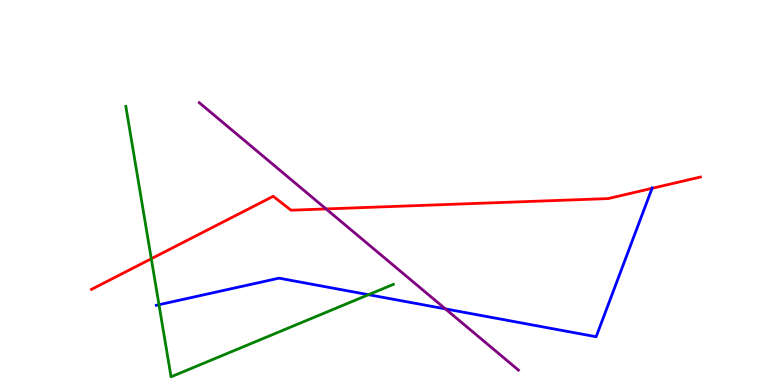[{'lines': ['blue', 'red'], 'intersections': [{'x': 8.41, 'y': 5.11}]}, {'lines': ['green', 'red'], 'intersections': [{'x': 1.95, 'y': 3.28}]}, {'lines': ['purple', 'red'], 'intersections': [{'x': 4.21, 'y': 4.57}]}, {'lines': ['blue', 'green'], 'intersections': [{'x': 2.05, 'y': 2.09}, {'x': 4.76, 'y': 2.35}]}, {'lines': ['blue', 'purple'], 'intersections': [{'x': 5.75, 'y': 1.98}]}, {'lines': ['green', 'purple'], 'intersections': []}]